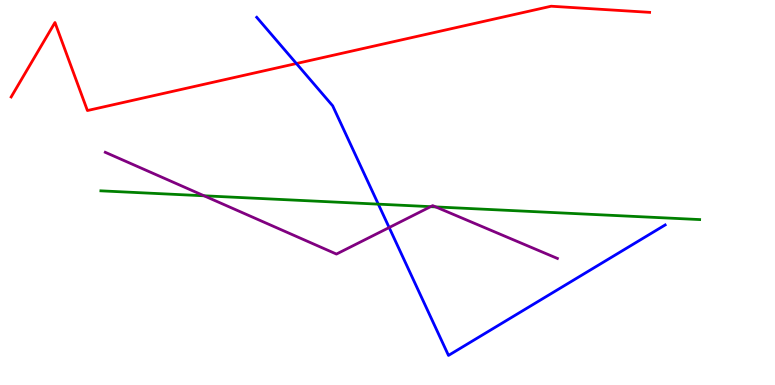[{'lines': ['blue', 'red'], 'intersections': [{'x': 3.82, 'y': 8.35}]}, {'lines': ['green', 'red'], 'intersections': []}, {'lines': ['purple', 'red'], 'intersections': []}, {'lines': ['blue', 'green'], 'intersections': [{'x': 4.88, 'y': 4.7}]}, {'lines': ['blue', 'purple'], 'intersections': [{'x': 5.02, 'y': 4.09}]}, {'lines': ['green', 'purple'], 'intersections': [{'x': 2.63, 'y': 4.91}, {'x': 5.56, 'y': 4.63}, {'x': 5.62, 'y': 4.63}]}]